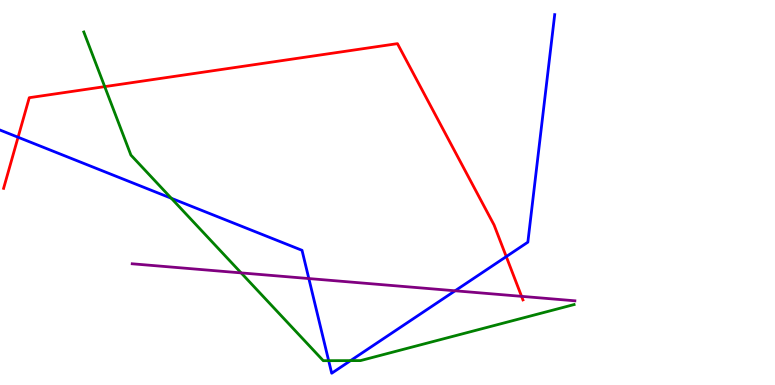[{'lines': ['blue', 'red'], 'intersections': [{'x': 0.233, 'y': 6.44}, {'x': 6.53, 'y': 3.34}]}, {'lines': ['green', 'red'], 'intersections': [{'x': 1.35, 'y': 7.75}]}, {'lines': ['purple', 'red'], 'intersections': [{'x': 6.73, 'y': 2.3}]}, {'lines': ['blue', 'green'], 'intersections': [{'x': 2.21, 'y': 4.85}, {'x': 4.24, 'y': 0.632}, {'x': 4.52, 'y': 0.633}]}, {'lines': ['blue', 'purple'], 'intersections': [{'x': 3.99, 'y': 2.76}, {'x': 5.87, 'y': 2.45}]}, {'lines': ['green', 'purple'], 'intersections': [{'x': 3.11, 'y': 2.91}]}]